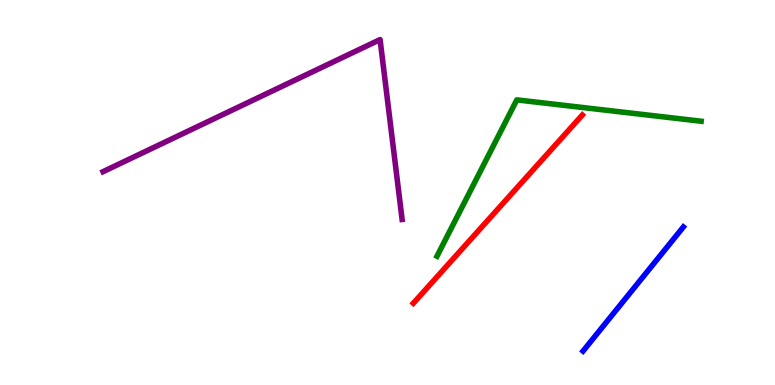[{'lines': ['blue', 'red'], 'intersections': []}, {'lines': ['green', 'red'], 'intersections': []}, {'lines': ['purple', 'red'], 'intersections': []}, {'lines': ['blue', 'green'], 'intersections': []}, {'lines': ['blue', 'purple'], 'intersections': []}, {'lines': ['green', 'purple'], 'intersections': []}]